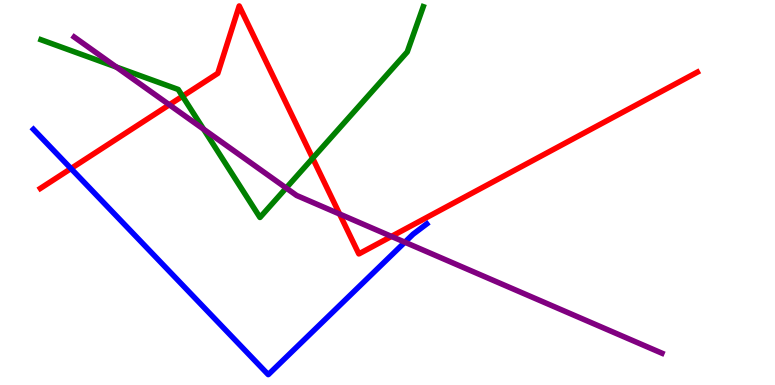[{'lines': ['blue', 'red'], 'intersections': [{'x': 0.916, 'y': 5.62}]}, {'lines': ['green', 'red'], 'intersections': [{'x': 2.36, 'y': 7.5}, {'x': 4.03, 'y': 5.89}]}, {'lines': ['purple', 'red'], 'intersections': [{'x': 2.18, 'y': 7.28}, {'x': 4.38, 'y': 4.44}, {'x': 5.05, 'y': 3.86}]}, {'lines': ['blue', 'green'], 'intersections': []}, {'lines': ['blue', 'purple'], 'intersections': [{'x': 5.22, 'y': 3.71}]}, {'lines': ['green', 'purple'], 'intersections': [{'x': 1.5, 'y': 8.26}, {'x': 2.63, 'y': 6.64}, {'x': 3.69, 'y': 5.12}]}]